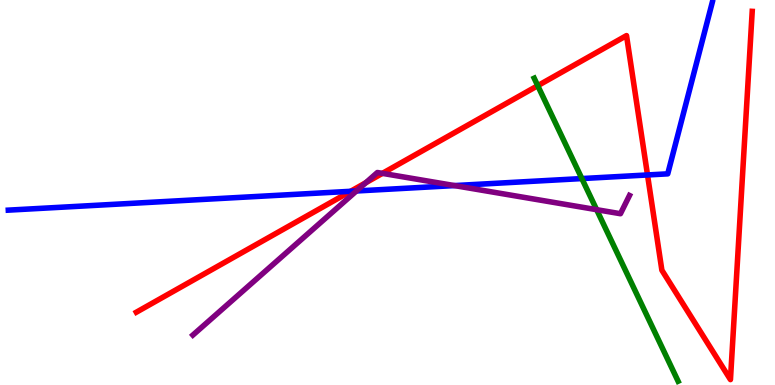[{'lines': ['blue', 'red'], 'intersections': [{'x': 4.52, 'y': 5.03}, {'x': 8.36, 'y': 5.46}]}, {'lines': ['green', 'red'], 'intersections': [{'x': 6.94, 'y': 7.77}]}, {'lines': ['purple', 'red'], 'intersections': [{'x': 4.72, 'y': 5.25}, {'x': 4.93, 'y': 5.5}]}, {'lines': ['blue', 'green'], 'intersections': [{'x': 7.51, 'y': 5.36}]}, {'lines': ['blue', 'purple'], 'intersections': [{'x': 4.6, 'y': 5.04}, {'x': 5.86, 'y': 5.18}]}, {'lines': ['green', 'purple'], 'intersections': [{'x': 7.7, 'y': 4.55}]}]